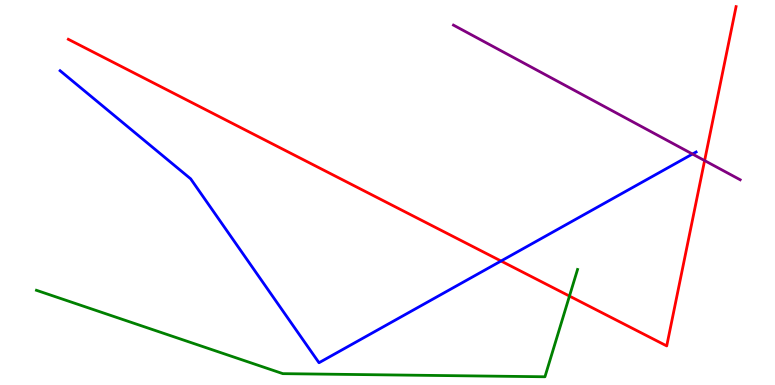[{'lines': ['blue', 'red'], 'intersections': [{'x': 6.46, 'y': 3.22}]}, {'lines': ['green', 'red'], 'intersections': [{'x': 7.35, 'y': 2.31}]}, {'lines': ['purple', 'red'], 'intersections': [{'x': 9.09, 'y': 5.83}]}, {'lines': ['blue', 'green'], 'intersections': []}, {'lines': ['blue', 'purple'], 'intersections': [{'x': 8.94, 'y': 6.0}]}, {'lines': ['green', 'purple'], 'intersections': []}]